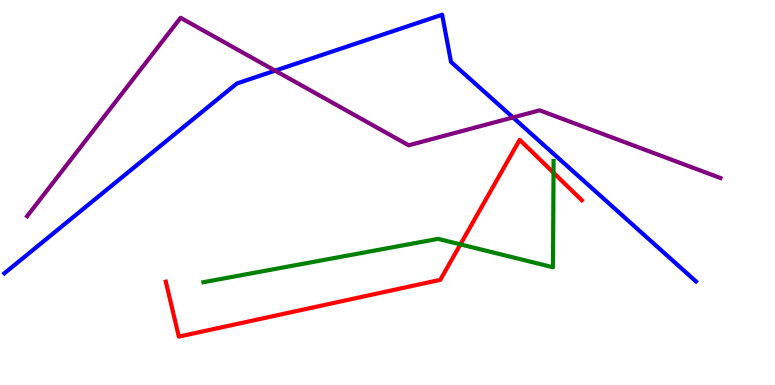[{'lines': ['blue', 'red'], 'intersections': []}, {'lines': ['green', 'red'], 'intersections': [{'x': 5.94, 'y': 3.65}, {'x': 7.14, 'y': 5.51}]}, {'lines': ['purple', 'red'], 'intersections': []}, {'lines': ['blue', 'green'], 'intersections': []}, {'lines': ['blue', 'purple'], 'intersections': [{'x': 3.55, 'y': 8.16}, {'x': 6.62, 'y': 6.95}]}, {'lines': ['green', 'purple'], 'intersections': []}]